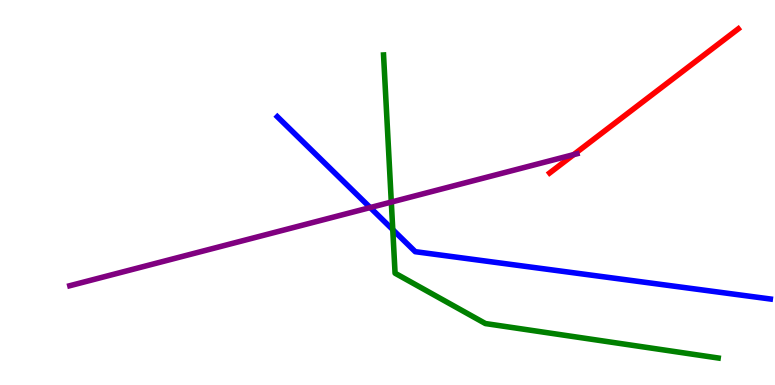[{'lines': ['blue', 'red'], 'intersections': []}, {'lines': ['green', 'red'], 'intersections': []}, {'lines': ['purple', 'red'], 'intersections': [{'x': 7.4, 'y': 5.98}]}, {'lines': ['blue', 'green'], 'intersections': [{'x': 5.07, 'y': 4.03}]}, {'lines': ['blue', 'purple'], 'intersections': [{'x': 4.78, 'y': 4.61}]}, {'lines': ['green', 'purple'], 'intersections': [{'x': 5.05, 'y': 4.75}]}]